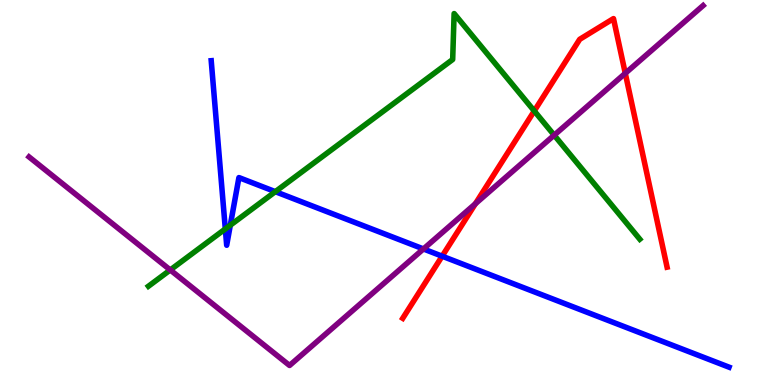[{'lines': ['blue', 'red'], 'intersections': [{'x': 5.71, 'y': 3.35}]}, {'lines': ['green', 'red'], 'intersections': [{'x': 6.89, 'y': 7.12}]}, {'lines': ['purple', 'red'], 'intersections': [{'x': 6.13, 'y': 4.71}, {'x': 8.07, 'y': 8.1}]}, {'lines': ['blue', 'green'], 'intersections': [{'x': 2.91, 'y': 4.05}, {'x': 2.97, 'y': 4.15}, {'x': 3.55, 'y': 5.02}]}, {'lines': ['blue', 'purple'], 'intersections': [{'x': 5.46, 'y': 3.53}]}, {'lines': ['green', 'purple'], 'intersections': [{'x': 2.2, 'y': 2.99}, {'x': 7.15, 'y': 6.49}]}]